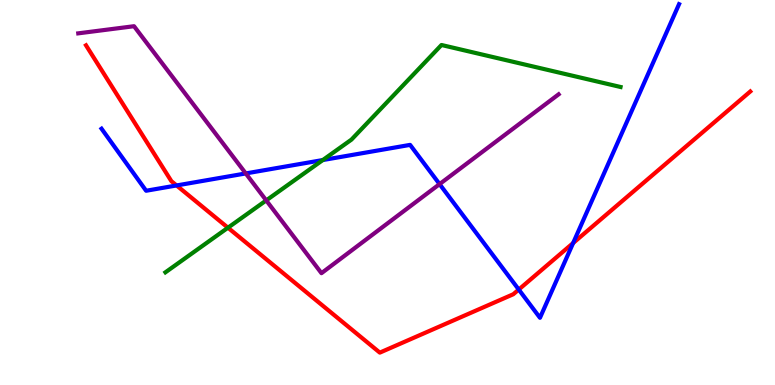[{'lines': ['blue', 'red'], 'intersections': [{'x': 2.28, 'y': 5.18}, {'x': 6.69, 'y': 2.48}, {'x': 7.4, 'y': 3.69}]}, {'lines': ['green', 'red'], 'intersections': [{'x': 2.94, 'y': 4.09}]}, {'lines': ['purple', 'red'], 'intersections': []}, {'lines': ['blue', 'green'], 'intersections': [{'x': 4.17, 'y': 5.84}]}, {'lines': ['blue', 'purple'], 'intersections': [{'x': 3.17, 'y': 5.5}, {'x': 5.67, 'y': 5.22}]}, {'lines': ['green', 'purple'], 'intersections': [{'x': 3.44, 'y': 4.79}]}]